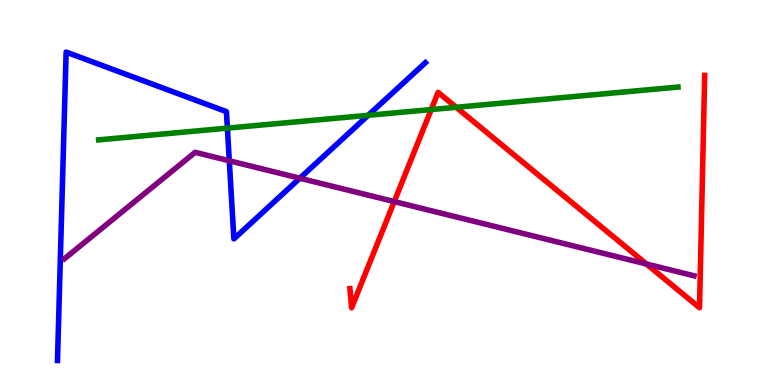[{'lines': ['blue', 'red'], 'intersections': []}, {'lines': ['green', 'red'], 'intersections': [{'x': 5.56, 'y': 7.15}, {'x': 5.89, 'y': 7.21}]}, {'lines': ['purple', 'red'], 'intersections': [{'x': 5.09, 'y': 4.76}, {'x': 8.34, 'y': 3.14}]}, {'lines': ['blue', 'green'], 'intersections': [{'x': 2.93, 'y': 6.67}, {'x': 4.75, 'y': 7.01}]}, {'lines': ['blue', 'purple'], 'intersections': [{'x': 2.96, 'y': 5.82}, {'x': 3.87, 'y': 5.37}]}, {'lines': ['green', 'purple'], 'intersections': []}]